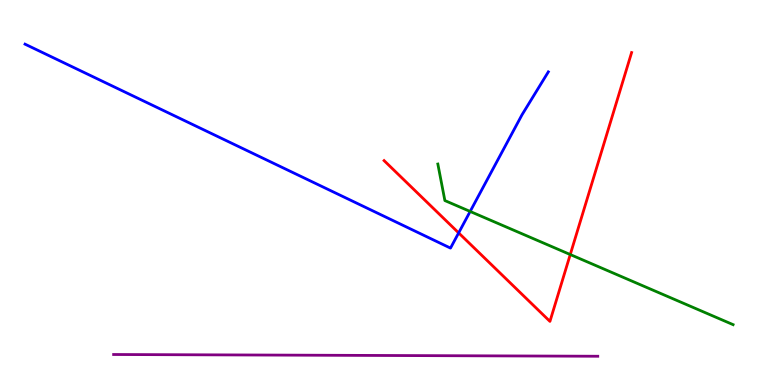[{'lines': ['blue', 'red'], 'intersections': [{'x': 5.92, 'y': 3.95}]}, {'lines': ['green', 'red'], 'intersections': [{'x': 7.36, 'y': 3.39}]}, {'lines': ['purple', 'red'], 'intersections': []}, {'lines': ['blue', 'green'], 'intersections': [{'x': 6.07, 'y': 4.51}]}, {'lines': ['blue', 'purple'], 'intersections': []}, {'lines': ['green', 'purple'], 'intersections': []}]